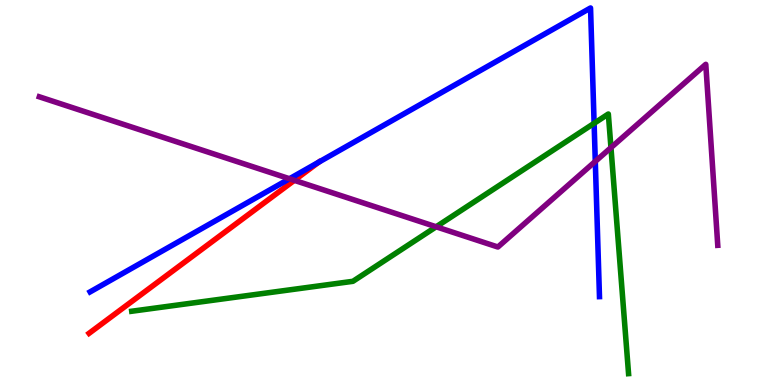[{'lines': ['blue', 'red'], 'intersections': [{'x': 4.11, 'y': 5.79}]}, {'lines': ['green', 'red'], 'intersections': []}, {'lines': ['purple', 'red'], 'intersections': [{'x': 3.8, 'y': 5.32}]}, {'lines': ['blue', 'green'], 'intersections': [{'x': 7.67, 'y': 6.8}]}, {'lines': ['blue', 'purple'], 'intersections': [{'x': 3.74, 'y': 5.36}, {'x': 7.68, 'y': 5.81}]}, {'lines': ['green', 'purple'], 'intersections': [{'x': 5.63, 'y': 4.11}, {'x': 7.88, 'y': 6.17}]}]